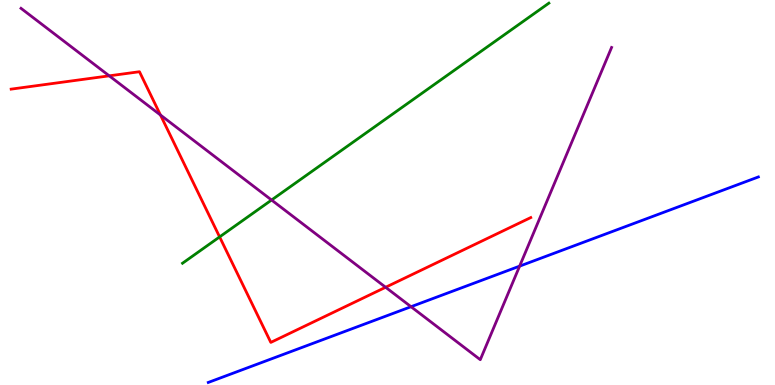[{'lines': ['blue', 'red'], 'intersections': []}, {'lines': ['green', 'red'], 'intersections': [{'x': 2.83, 'y': 3.85}]}, {'lines': ['purple', 'red'], 'intersections': [{'x': 1.41, 'y': 8.03}, {'x': 2.07, 'y': 7.01}, {'x': 4.98, 'y': 2.54}]}, {'lines': ['blue', 'green'], 'intersections': []}, {'lines': ['blue', 'purple'], 'intersections': [{'x': 5.3, 'y': 2.03}, {'x': 6.7, 'y': 3.09}]}, {'lines': ['green', 'purple'], 'intersections': [{'x': 3.5, 'y': 4.8}]}]